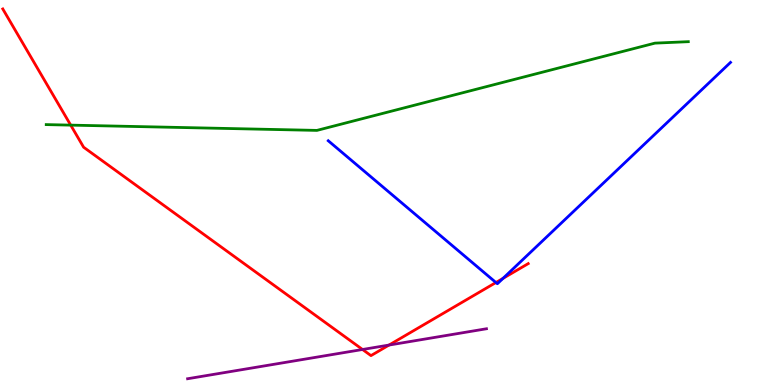[{'lines': ['blue', 'red'], 'intersections': [{'x': 6.4, 'y': 2.66}, {'x': 6.49, 'y': 2.77}]}, {'lines': ['green', 'red'], 'intersections': [{'x': 0.912, 'y': 6.75}]}, {'lines': ['purple', 'red'], 'intersections': [{'x': 4.68, 'y': 0.922}, {'x': 5.02, 'y': 1.04}]}, {'lines': ['blue', 'green'], 'intersections': []}, {'lines': ['blue', 'purple'], 'intersections': []}, {'lines': ['green', 'purple'], 'intersections': []}]